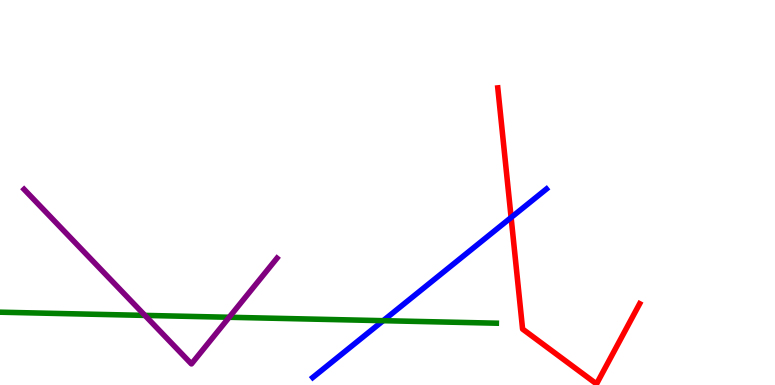[{'lines': ['blue', 'red'], 'intersections': [{'x': 6.6, 'y': 4.35}]}, {'lines': ['green', 'red'], 'intersections': []}, {'lines': ['purple', 'red'], 'intersections': []}, {'lines': ['blue', 'green'], 'intersections': [{'x': 4.94, 'y': 1.67}]}, {'lines': ['blue', 'purple'], 'intersections': []}, {'lines': ['green', 'purple'], 'intersections': [{'x': 1.87, 'y': 1.81}, {'x': 2.96, 'y': 1.76}]}]